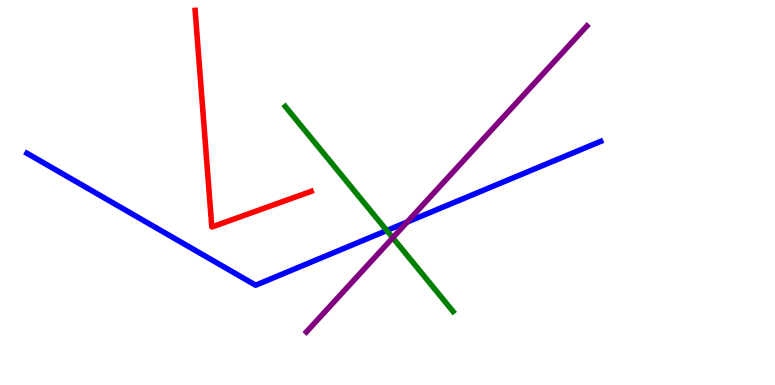[{'lines': ['blue', 'red'], 'intersections': []}, {'lines': ['green', 'red'], 'intersections': []}, {'lines': ['purple', 'red'], 'intersections': []}, {'lines': ['blue', 'green'], 'intersections': [{'x': 4.99, 'y': 4.01}]}, {'lines': ['blue', 'purple'], 'intersections': [{'x': 5.25, 'y': 4.23}]}, {'lines': ['green', 'purple'], 'intersections': [{'x': 5.07, 'y': 3.82}]}]